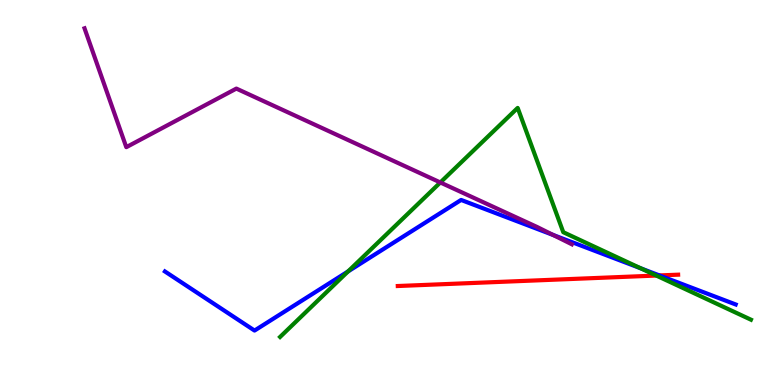[{'lines': ['blue', 'red'], 'intersections': [{'x': 8.51, 'y': 2.85}]}, {'lines': ['green', 'red'], 'intersections': [{'x': 8.47, 'y': 2.84}]}, {'lines': ['purple', 'red'], 'intersections': []}, {'lines': ['blue', 'green'], 'intersections': [{'x': 4.49, 'y': 2.95}, {'x': 8.27, 'y': 3.03}]}, {'lines': ['blue', 'purple'], 'intersections': [{'x': 7.14, 'y': 3.9}]}, {'lines': ['green', 'purple'], 'intersections': [{'x': 5.68, 'y': 5.26}]}]